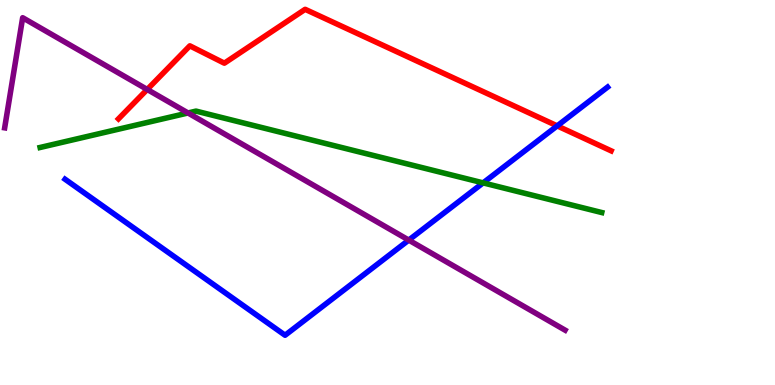[{'lines': ['blue', 'red'], 'intersections': [{'x': 7.19, 'y': 6.73}]}, {'lines': ['green', 'red'], 'intersections': []}, {'lines': ['purple', 'red'], 'intersections': [{'x': 1.9, 'y': 7.68}]}, {'lines': ['blue', 'green'], 'intersections': [{'x': 6.23, 'y': 5.25}]}, {'lines': ['blue', 'purple'], 'intersections': [{'x': 5.27, 'y': 3.76}]}, {'lines': ['green', 'purple'], 'intersections': [{'x': 2.43, 'y': 7.07}]}]